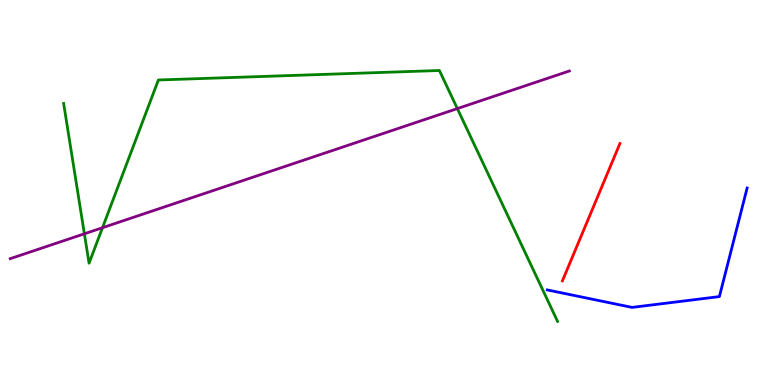[{'lines': ['blue', 'red'], 'intersections': []}, {'lines': ['green', 'red'], 'intersections': []}, {'lines': ['purple', 'red'], 'intersections': []}, {'lines': ['blue', 'green'], 'intersections': []}, {'lines': ['blue', 'purple'], 'intersections': []}, {'lines': ['green', 'purple'], 'intersections': [{'x': 1.09, 'y': 3.93}, {'x': 1.32, 'y': 4.09}, {'x': 5.9, 'y': 7.18}]}]